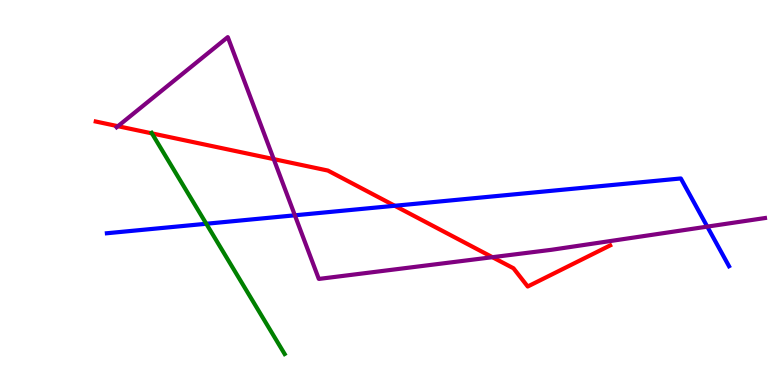[{'lines': ['blue', 'red'], 'intersections': [{'x': 5.09, 'y': 4.66}]}, {'lines': ['green', 'red'], 'intersections': [{'x': 1.96, 'y': 6.54}]}, {'lines': ['purple', 'red'], 'intersections': [{'x': 1.52, 'y': 6.72}, {'x': 3.53, 'y': 5.87}, {'x': 6.35, 'y': 3.32}]}, {'lines': ['blue', 'green'], 'intersections': [{'x': 2.66, 'y': 4.19}]}, {'lines': ['blue', 'purple'], 'intersections': [{'x': 3.8, 'y': 4.41}, {'x': 9.13, 'y': 4.11}]}, {'lines': ['green', 'purple'], 'intersections': []}]